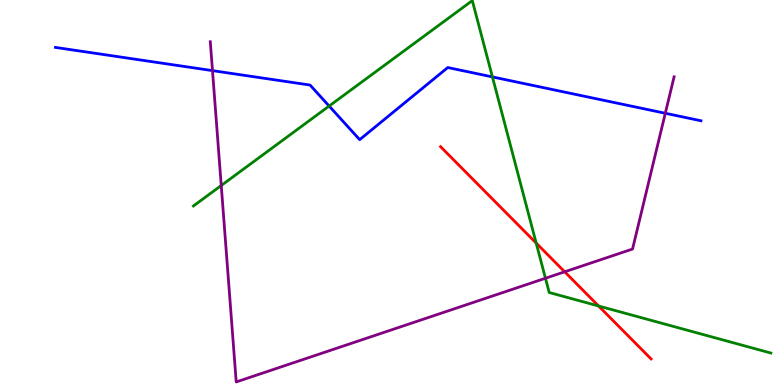[{'lines': ['blue', 'red'], 'intersections': []}, {'lines': ['green', 'red'], 'intersections': [{'x': 6.92, 'y': 3.69}, {'x': 7.72, 'y': 2.05}]}, {'lines': ['purple', 'red'], 'intersections': [{'x': 7.29, 'y': 2.94}]}, {'lines': ['blue', 'green'], 'intersections': [{'x': 4.25, 'y': 7.25}, {'x': 6.35, 'y': 8.0}]}, {'lines': ['blue', 'purple'], 'intersections': [{'x': 2.74, 'y': 8.17}, {'x': 8.58, 'y': 7.06}]}, {'lines': ['green', 'purple'], 'intersections': [{'x': 2.85, 'y': 5.18}, {'x': 7.04, 'y': 2.77}]}]